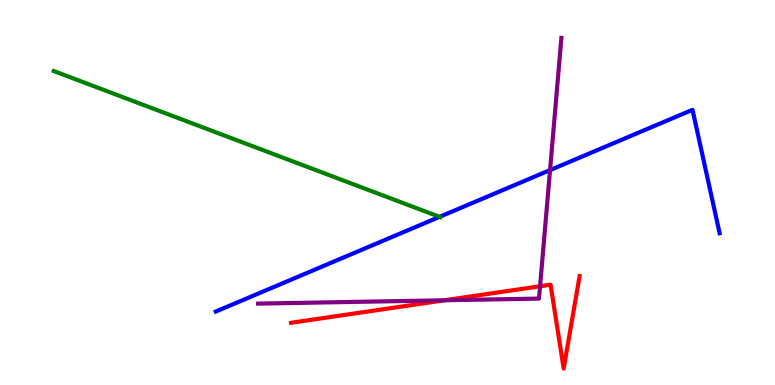[{'lines': ['blue', 'red'], 'intersections': []}, {'lines': ['green', 'red'], 'intersections': []}, {'lines': ['purple', 'red'], 'intersections': [{'x': 5.74, 'y': 2.2}, {'x': 6.97, 'y': 2.56}]}, {'lines': ['blue', 'green'], 'intersections': [{'x': 5.67, 'y': 4.37}]}, {'lines': ['blue', 'purple'], 'intersections': [{'x': 7.1, 'y': 5.58}]}, {'lines': ['green', 'purple'], 'intersections': []}]